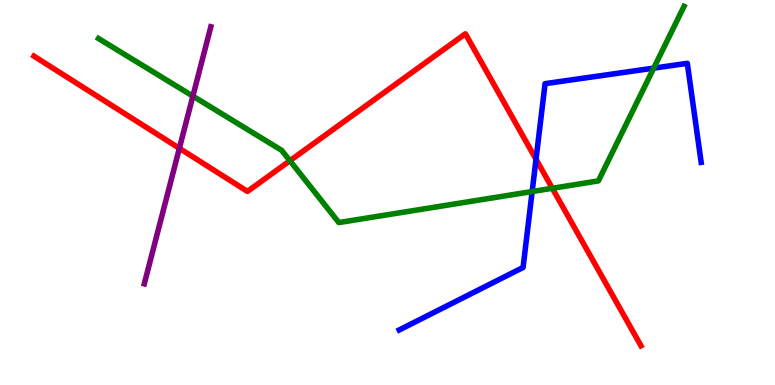[{'lines': ['blue', 'red'], 'intersections': [{'x': 6.92, 'y': 5.86}]}, {'lines': ['green', 'red'], 'intersections': [{'x': 3.74, 'y': 5.83}, {'x': 7.13, 'y': 5.11}]}, {'lines': ['purple', 'red'], 'intersections': [{'x': 2.31, 'y': 6.15}]}, {'lines': ['blue', 'green'], 'intersections': [{'x': 6.87, 'y': 5.03}, {'x': 8.44, 'y': 8.23}]}, {'lines': ['blue', 'purple'], 'intersections': []}, {'lines': ['green', 'purple'], 'intersections': [{'x': 2.49, 'y': 7.5}]}]